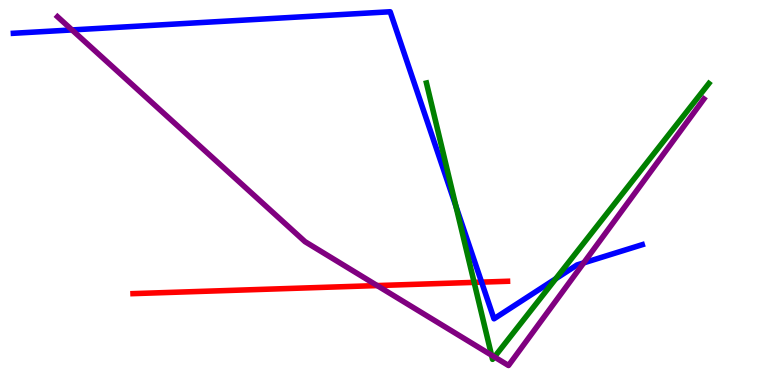[{'lines': ['blue', 'red'], 'intersections': [{'x': 6.21, 'y': 2.67}]}, {'lines': ['green', 'red'], 'intersections': [{'x': 6.12, 'y': 2.67}]}, {'lines': ['purple', 'red'], 'intersections': [{'x': 4.87, 'y': 2.58}]}, {'lines': ['blue', 'green'], 'intersections': [{'x': 5.88, 'y': 4.64}, {'x': 7.17, 'y': 2.76}]}, {'lines': ['blue', 'purple'], 'intersections': [{'x': 0.929, 'y': 9.22}, {'x': 7.53, 'y': 3.17}]}, {'lines': ['green', 'purple'], 'intersections': [{'x': 6.34, 'y': 0.775}, {'x': 6.38, 'y': 0.729}]}]